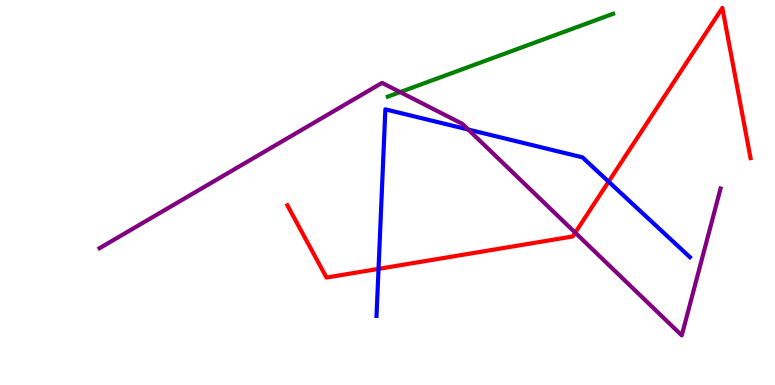[{'lines': ['blue', 'red'], 'intersections': [{'x': 4.88, 'y': 3.02}, {'x': 7.85, 'y': 5.28}]}, {'lines': ['green', 'red'], 'intersections': []}, {'lines': ['purple', 'red'], 'intersections': [{'x': 7.42, 'y': 3.96}]}, {'lines': ['blue', 'green'], 'intersections': []}, {'lines': ['blue', 'purple'], 'intersections': [{'x': 6.04, 'y': 6.64}]}, {'lines': ['green', 'purple'], 'intersections': [{'x': 5.16, 'y': 7.61}]}]